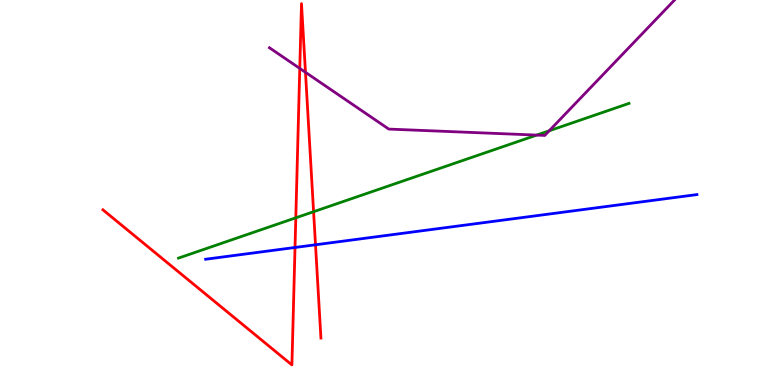[{'lines': ['blue', 'red'], 'intersections': [{'x': 3.81, 'y': 3.57}, {'x': 4.07, 'y': 3.64}]}, {'lines': ['green', 'red'], 'intersections': [{'x': 3.82, 'y': 4.34}, {'x': 4.05, 'y': 4.5}]}, {'lines': ['purple', 'red'], 'intersections': [{'x': 3.87, 'y': 8.22}, {'x': 3.94, 'y': 8.12}]}, {'lines': ['blue', 'green'], 'intersections': []}, {'lines': ['blue', 'purple'], 'intersections': []}, {'lines': ['green', 'purple'], 'intersections': [{'x': 6.92, 'y': 6.49}, {'x': 7.09, 'y': 6.6}]}]